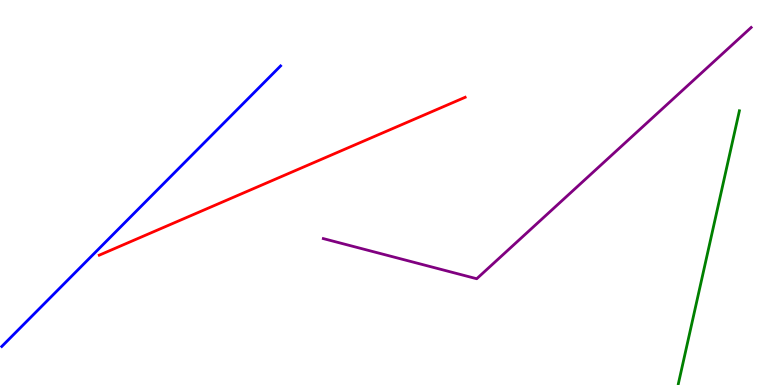[{'lines': ['blue', 'red'], 'intersections': []}, {'lines': ['green', 'red'], 'intersections': []}, {'lines': ['purple', 'red'], 'intersections': []}, {'lines': ['blue', 'green'], 'intersections': []}, {'lines': ['blue', 'purple'], 'intersections': []}, {'lines': ['green', 'purple'], 'intersections': []}]